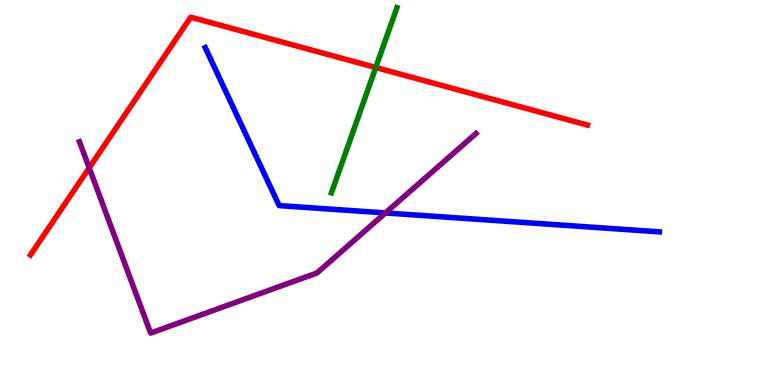[{'lines': ['blue', 'red'], 'intersections': []}, {'lines': ['green', 'red'], 'intersections': [{'x': 4.85, 'y': 8.25}]}, {'lines': ['purple', 'red'], 'intersections': [{'x': 1.15, 'y': 5.64}]}, {'lines': ['blue', 'green'], 'intersections': []}, {'lines': ['blue', 'purple'], 'intersections': [{'x': 4.97, 'y': 4.47}]}, {'lines': ['green', 'purple'], 'intersections': []}]